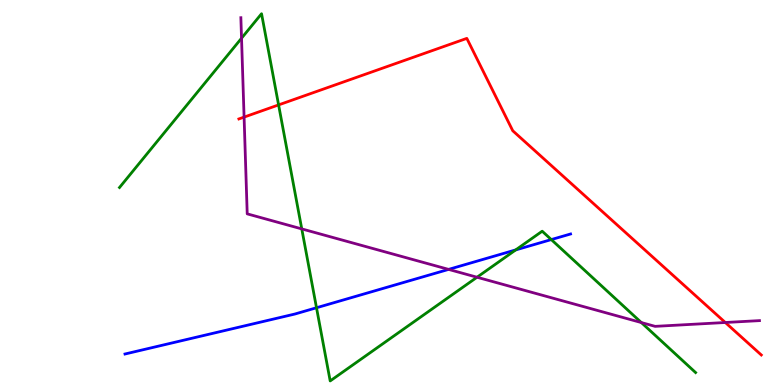[{'lines': ['blue', 'red'], 'intersections': []}, {'lines': ['green', 'red'], 'intersections': [{'x': 3.59, 'y': 7.28}]}, {'lines': ['purple', 'red'], 'intersections': [{'x': 3.15, 'y': 6.96}, {'x': 9.36, 'y': 1.62}]}, {'lines': ['blue', 'green'], 'intersections': [{'x': 4.08, 'y': 2.01}, {'x': 6.65, 'y': 3.51}, {'x': 7.11, 'y': 3.78}]}, {'lines': ['blue', 'purple'], 'intersections': [{'x': 5.79, 'y': 3.0}]}, {'lines': ['green', 'purple'], 'intersections': [{'x': 3.12, 'y': 9.01}, {'x': 3.89, 'y': 4.05}, {'x': 6.16, 'y': 2.8}, {'x': 8.28, 'y': 1.62}]}]